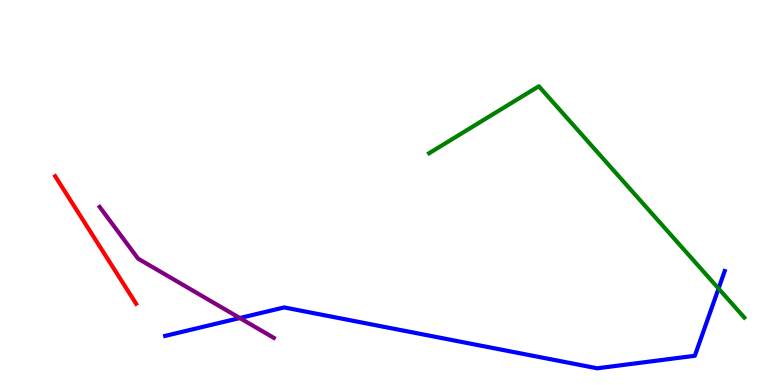[{'lines': ['blue', 'red'], 'intersections': []}, {'lines': ['green', 'red'], 'intersections': []}, {'lines': ['purple', 'red'], 'intersections': []}, {'lines': ['blue', 'green'], 'intersections': [{'x': 9.27, 'y': 2.51}]}, {'lines': ['blue', 'purple'], 'intersections': [{'x': 3.09, 'y': 1.74}]}, {'lines': ['green', 'purple'], 'intersections': []}]